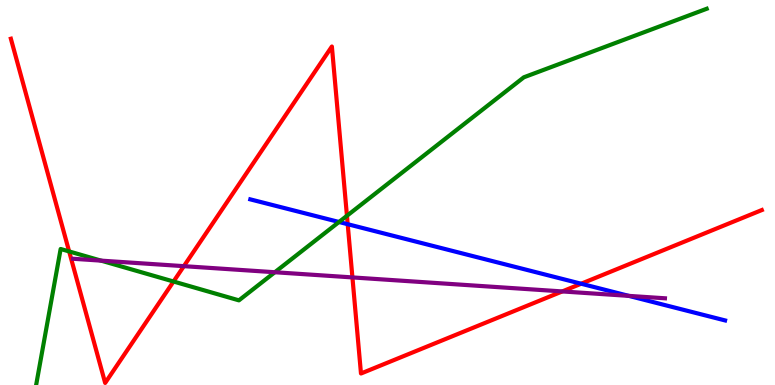[{'lines': ['blue', 'red'], 'intersections': [{'x': 4.49, 'y': 4.18}, {'x': 7.5, 'y': 2.63}]}, {'lines': ['green', 'red'], 'intersections': [{'x': 0.892, 'y': 3.47}, {'x': 2.24, 'y': 2.69}, {'x': 4.48, 'y': 4.4}]}, {'lines': ['purple', 'red'], 'intersections': [{'x': 2.37, 'y': 3.09}, {'x': 4.55, 'y': 2.79}, {'x': 7.25, 'y': 2.43}]}, {'lines': ['blue', 'green'], 'intersections': [{'x': 4.37, 'y': 4.23}]}, {'lines': ['blue', 'purple'], 'intersections': [{'x': 8.11, 'y': 2.31}]}, {'lines': ['green', 'purple'], 'intersections': [{'x': 1.3, 'y': 3.23}, {'x': 3.55, 'y': 2.93}]}]